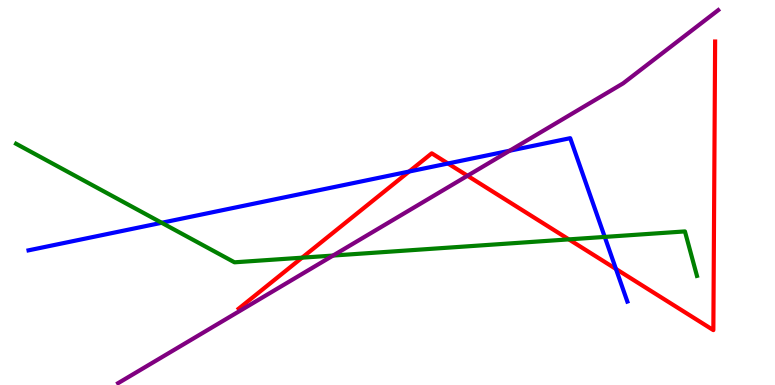[{'lines': ['blue', 'red'], 'intersections': [{'x': 5.28, 'y': 5.54}, {'x': 5.78, 'y': 5.75}, {'x': 7.95, 'y': 3.01}]}, {'lines': ['green', 'red'], 'intersections': [{'x': 3.9, 'y': 3.31}, {'x': 7.34, 'y': 3.78}]}, {'lines': ['purple', 'red'], 'intersections': [{'x': 6.03, 'y': 5.44}]}, {'lines': ['blue', 'green'], 'intersections': [{'x': 2.09, 'y': 4.21}, {'x': 7.8, 'y': 3.85}]}, {'lines': ['blue', 'purple'], 'intersections': [{'x': 6.58, 'y': 6.09}]}, {'lines': ['green', 'purple'], 'intersections': [{'x': 4.3, 'y': 3.36}]}]